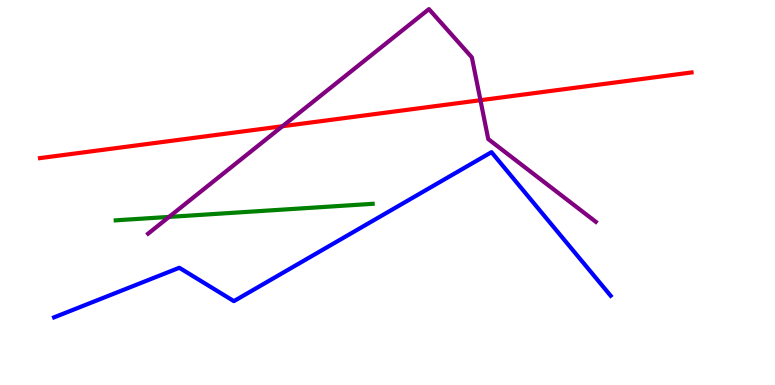[{'lines': ['blue', 'red'], 'intersections': []}, {'lines': ['green', 'red'], 'intersections': []}, {'lines': ['purple', 'red'], 'intersections': [{'x': 3.64, 'y': 6.72}, {'x': 6.2, 'y': 7.4}]}, {'lines': ['blue', 'green'], 'intersections': []}, {'lines': ['blue', 'purple'], 'intersections': []}, {'lines': ['green', 'purple'], 'intersections': [{'x': 2.18, 'y': 4.37}]}]